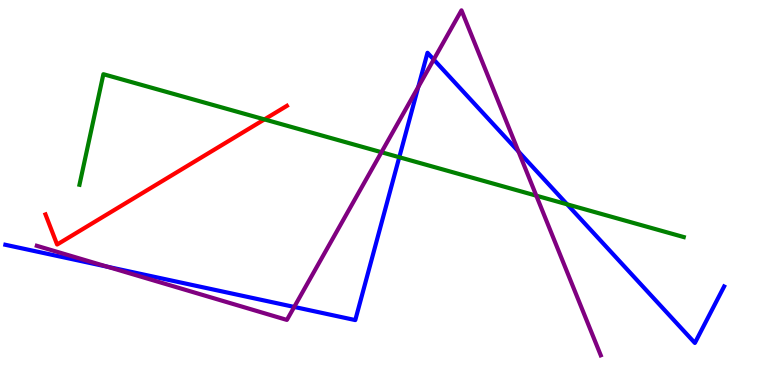[{'lines': ['blue', 'red'], 'intersections': []}, {'lines': ['green', 'red'], 'intersections': [{'x': 3.41, 'y': 6.9}]}, {'lines': ['purple', 'red'], 'intersections': []}, {'lines': ['blue', 'green'], 'intersections': [{'x': 5.15, 'y': 5.92}, {'x': 7.32, 'y': 4.69}]}, {'lines': ['blue', 'purple'], 'intersections': [{'x': 1.39, 'y': 3.07}, {'x': 3.8, 'y': 2.03}, {'x': 5.4, 'y': 7.74}, {'x': 5.6, 'y': 8.45}, {'x': 6.69, 'y': 6.06}]}, {'lines': ['green', 'purple'], 'intersections': [{'x': 4.92, 'y': 6.05}, {'x': 6.92, 'y': 4.92}]}]